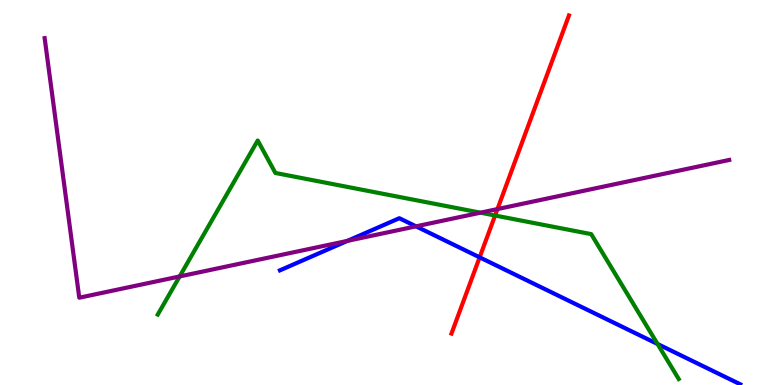[{'lines': ['blue', 'red'], 'intersections': [{'x': 6.19, 'y': 3.32}]}, {'lines': ['green', 'red'], 'intersections': [{'x': 6.39, 'y': 4.4}]}, {'lines': ['purple', 'red'], 'intersections': [{'x': 6.42, 'y': 4.57}]}, {'lines': ['blue', 'green'], 'intersections': [{'x': 8.48, 'y': 1.06}]}, {'lines': ['blue', 'purple'], 'intersections': [{'x': 4.48, 'y': 3.74}, {'x': 5.37, 'y': 4.12}]}, {'lines': ['green', 'purple'], 'intersections': [{'x': 2.32, 'y': 2.82}, {'x': 6.2, 'y': 4.48}]}]